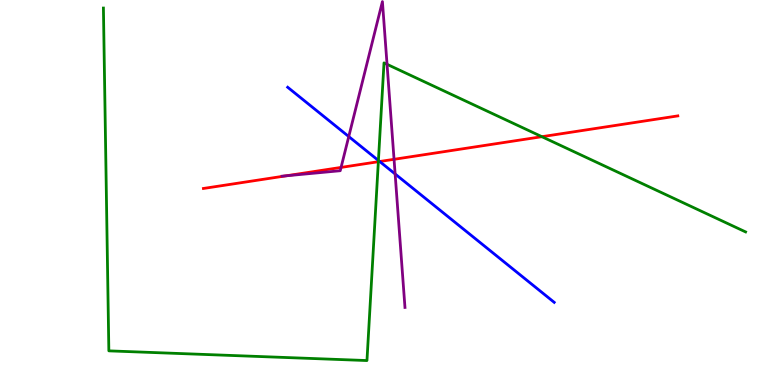[{'lines': ['blue', 'red'], 'intersections': [{'x': 4.9, 'y': 5.81}]}, {'lines': ['green', 'red'], 'intersections': [{'x': 4.88, 'y': 5.8}, {'x': 6.99, 'y': 6.45}]}, {'lines': ['purple', 'red'], 'intersections': [{'x': 3.7, 'y': 5.43}, {'x': 4.4, 'y': 5.65}, {'x': 5.08, 'y': 5.86}]}, {'lines': ['blue', 'green'], 'intersections': [{'x': 4.88, 'y': 5.83}]}, {'lines': ['blue', 'purple'], 'intersections': [{'x': 4.5, 'y': 6.45}, {'x': 5.1, 'y': 5.48}]}, {'lines': ['green', 'purple'], 'intersections': [{'x': 4.99, 'y': 8.33}]}]